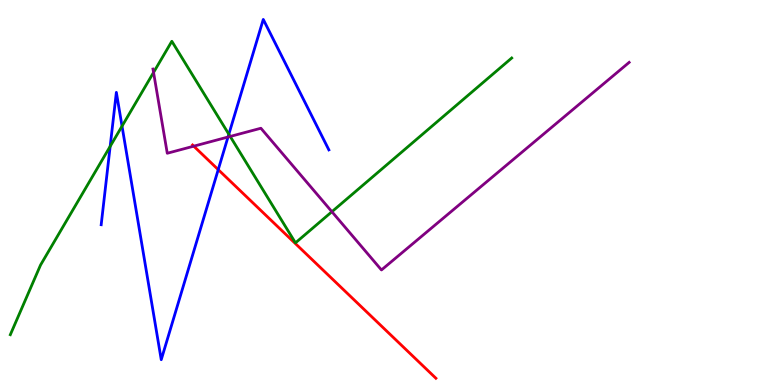[{'lines': ['blue', 'red'], 'intersections': [{'x': 2.82, 'y': 5.59}]}, {'lines': ['green', 'red'], 'intersections': []}, {'lines': ['purple', 'red'], 'intersections': [{'x': 2.5, 'y': 6.2}]}, {'lines': ['blue', 'green'], 'intersections': [{'x': 1.42, 'y': 6.2}, {'x': 1.57, 'y': 6.72}, {'x': 2.95, 'y': 6.51}]}, {'lines': ['blue', 'purple'], 'intersections': [{'x': 2.94, 'y': 6.44}]}, {'lines': ['green', 'purple'], 'intersections': [{'x': 1.98, 'y': 8.12}, {'x': 2.97, 'y': 6.46}, {'x': 4.28, 'y': 4.5}]}]